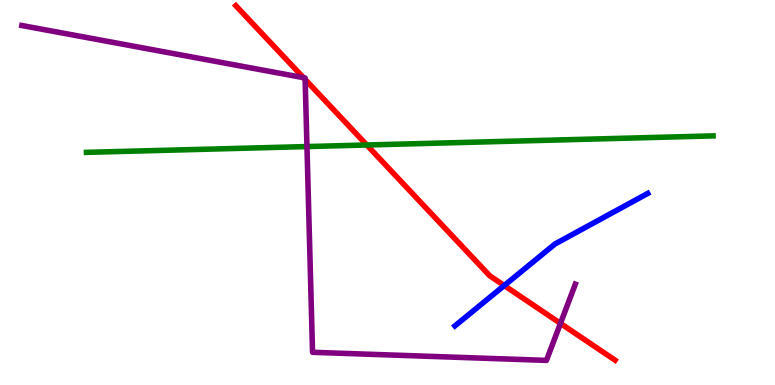[{'lines': ['blue', 'red'], 'intersections': [{'x': 6.51, 'y': 2.58}]}, {'lines': ['green', 'red'], 'intersections': [{'x': 4.73, 'y': 6.23}]}, {'lines': ['purple', 'red'], 'intersections': [{'x': 3.92, 'y': 7.98}, {'x': 3.94, 'y': 7.94}, {'x': 7.23, 'y': 1.6}]}, {'lines': ['blue', 'green'], 'intersections': []}, {'lines': ['blue', 'purple'], 'intersections': []}, {'lines': ['green', 'purple'], 'intersections': [{'x': 3.96, 'y': 6.19}]}]